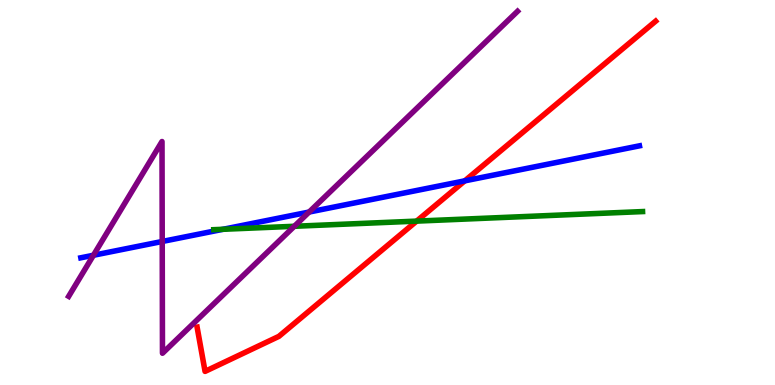[{'lines': ['blue', 'red'], 'intersections': [{'x': 6.0, 'y': 5.3}]}, {'lines': ['green', 'red'], 'intersections': [{'x': 5.38, 'y': 4.26}]}, {'lines': ['purple', 'red'], 'intersections': []}, {'lines': ['blue', 'green'], 'intersections': [{'x': 2.88, 'y': 4.04}]}, {'lines': ['blue', 'purple'], 'intersections': [{'x': 1.21, 'y': 3.37}, {'x': 2.09, 'y': 3.73}, {'x': 3.99, 'y': 4.49}]}, {'lines': ['green', 'purple'], 'intersections': [{'x': 3.8, 'y': 4.12}]}]